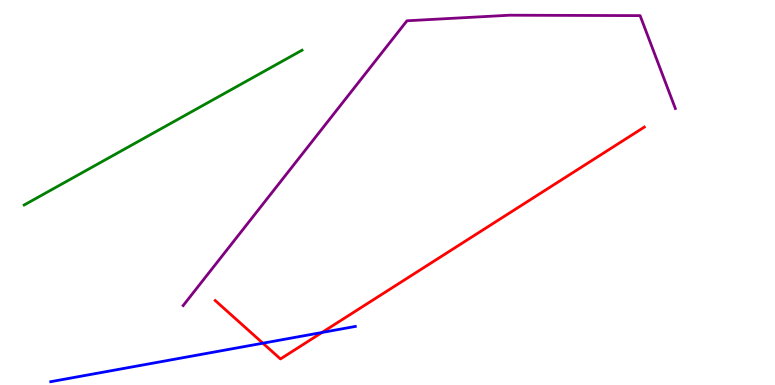[{'lines': ['blue', 'red'], 'intersections': [{'x': 3.39, 'y': 1.09}, {'x': 4.15, 'y': 1.36}]}, {'lines': ['green', 'red'], 'intersections': []}, {'lines': ['purple', 'red'], 'intersections': []}, {'lines': ['blue', 'green'], 'intersections': []}, {'lines': ['blue', 'purple'], 'intersections': []}, {'lines': ['green', 'purple'], 'intersections': []}]